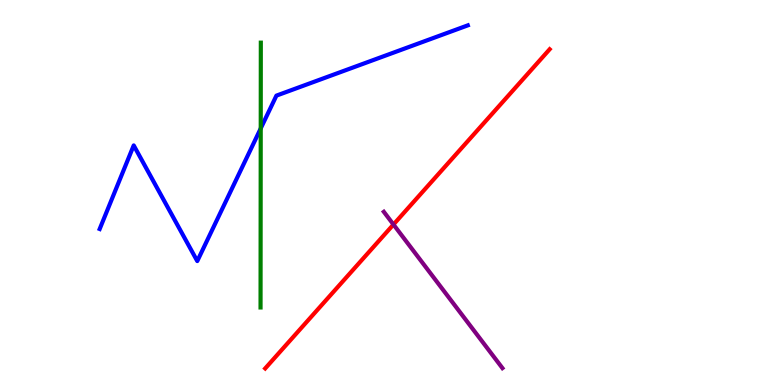[{'lines': ['blue', 'red'], 'intersections': []}, {'lines': ['green', 'red'], 'intersections': []}, {'lines': ['purple', 'red'], 'intersections': [{'x': 5.08, 'y': 4.17}]}, {'lines': ['blue', 'green'], 'intersections': [{'x': 3.36, 'y': 6.66}]}, {'lines': ['blue', 'purple'], 'intersections': []}, {'lines': ['green', 'purple'], 'intersections': []}]